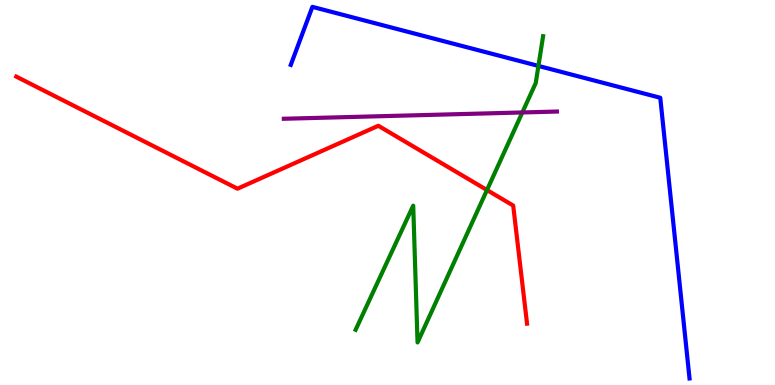[{'lines': ['blue', 'red'], 'intersections': []}, {'lines': ['green', 'red'], 'intersections': [{'x': 6.28, 'y': 5.06}]}, {'lines': ['purple', 'red'], 'intersections': []}, {'lines': ['blue', 'green'], 'intersections': [{'x': 6.95, 'y': 8.29}]}, {'lines': ['blue', 'purple'], 'intersections': []}, {'lines': ['green', 'purple'], 'intersections': [{'x': 6.74, 'y': 7.08}]}]